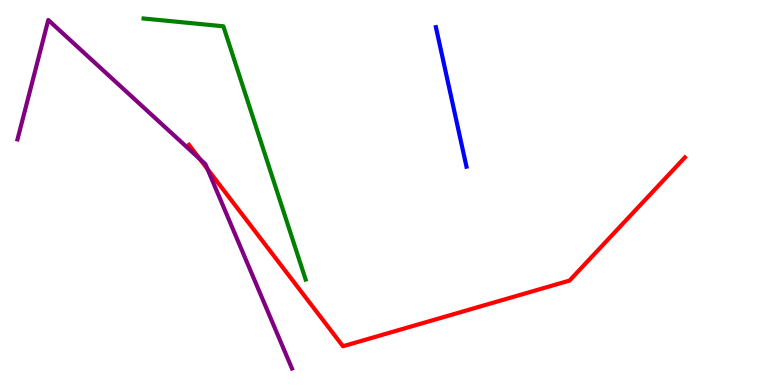[{'lines': ['blue', 'red'], 'intersections': []}, {'lines': ['green', 'red'], 'intersections': []}, {'lines': ['purple', 'red'], 'intersections': [{'x': 2.58, 'y': 5.87}, {'x': 2.68, 'y': 5.61}]}, {'lines': ['blue', 'green'], 'intersections': []}, {'lines': ['blue', 'purple'], 'intersections': []}, {'lines': ['green', 'purple'], 'intersections': []}]